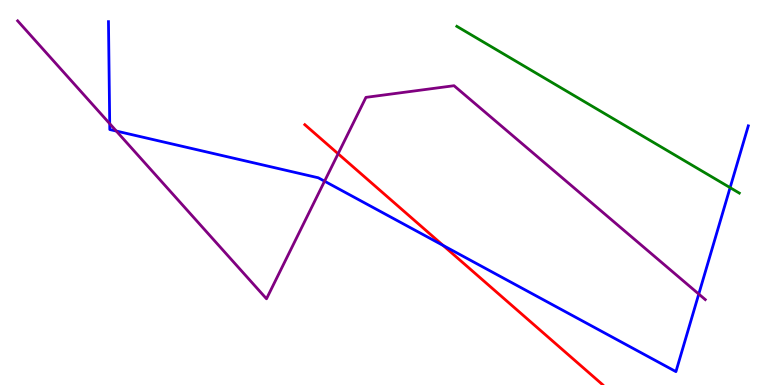[{'lines': ['blue', 'red'], 'intersections': [{'x': 5.72, 'y': 3.62}]}, {'lines': ['green', 'red'], 'intersections': []}, {'lines': ['purple', 'red'], 'intersections': [{'x': 4.36, 'y': 6.01}]}, {'lines': ['blue', 'green'], 'intersections': [{'x': 9.42, 'y': 5.13}]}, {'lines': ['blue', 'purple'], 'intersections': [{'x': 1.42, 'y': 6.79}, {'x': 1.5, 'y': 6.6}, {'x': 4.19, 'y': 5.29}, {'x': 9.02, 'y': 2.36}]}, {'lines': ['green', 'purple'], 'intersections': []}]